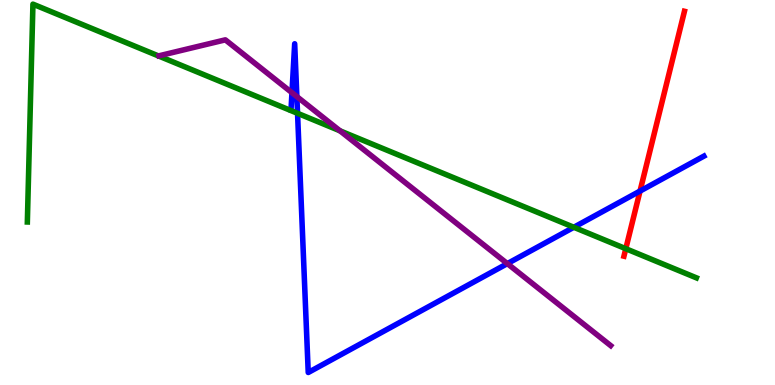[{'lines': ['blue', 'red'], 'intersections': [{'x': 8.26, 'y': 5.04}]}, {'lines': ['green', 'red'], 'intersections': [{'x': 8.07, 'y': 3.54}]}, {'lines': ['purple', 'red'], 'intersections': []}, {'lines': ['blue', 'green'], 'intersections': [{'x': 3.84, 'y': 7.06}, {'x': 7.4, 'y': 4.1}]}, {'lines': ['blue', 'purple'], 'intersections': [{'x': 3.77, 'y': 7.59}, {'x': 3.83, 'y': 7.49}, {'x': 6.55, 'y': 3.15}]}, {'lines': ['green', 'purple'], 'intersections': [{'x': 4.39, 'y': 6.6}]}]